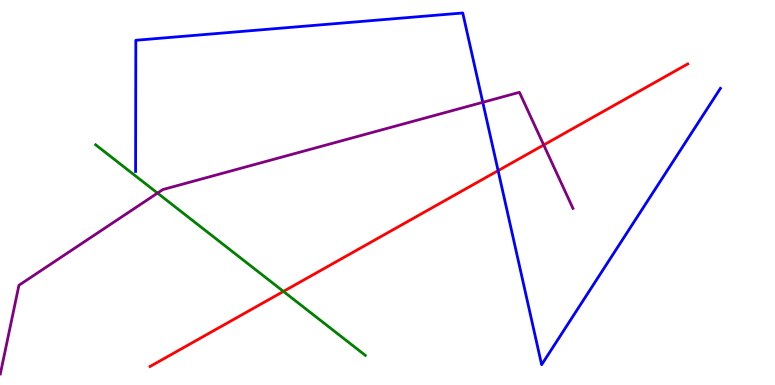[{'lines': ['blue', 'red'], 'intersections': [{'x': 6.43, 'y': 5.57}]}, {'lines': ['green', 'red'], 'intersections': [{'x': 3.66, 'y': 2.43}]}, {'lines': ['purple', 'red'], 'intersections': [{'x': 7.02, 'y': 6.23}]}, {'lines': ['blue', 'green'], 'intersections': []}, {'lines': ['blue', 'purple'], 'intersections': [{'x': 6.23, 'y': 7.34}]}, {'lines': ['green', 'purple'], 'intersections': [{'x': 2.03, 'y': 4.98}]}]